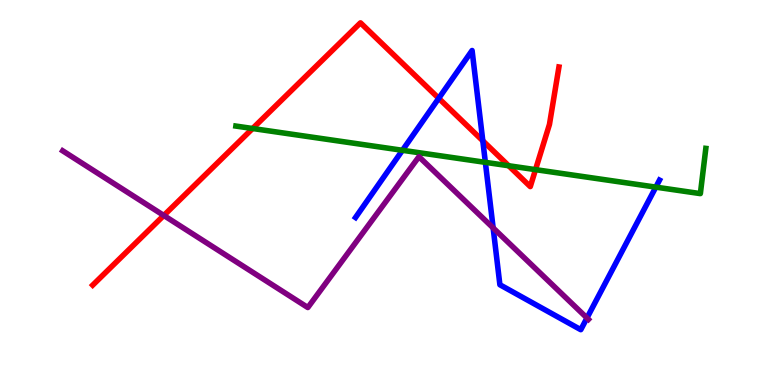[{'lines': ['blue', 'red'], 'intersections': [{'x': 5.66, 'y': 7.45}, {'x': 6.23, 'y': 6.34}]}, {'lines': ['green', 'red'], 'intersections': [{'x': 3.26, 'y': 6.66}, {'x': 6.56, 'y': 5.7}, {'x': 6.91, 'y': 5.59}]}, {'lines': ['purple', 'red'], 'intersections': [{'x': 2.11, 'y': 4.4}]}, {'lines': ['blue', 'green'], 'intersections': [{'x': 5.19, 'y': 6.1}, {'x': 6.26, 'y': 5.78}, {'x': 8.46, 'y': 5.14}]}, {'lines': ['blue', 'purple'], 'intersections': [{'x': 6.36, 'y': 4.08}, {'x': 7.57, 'y': 1.74}]}, {'lines': ['green', 'purple'], 'intersections': []}]